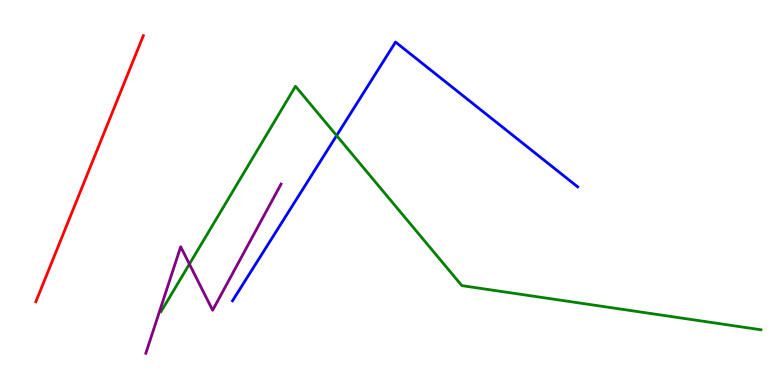[{'lines': ['blue', 'red'], 'intersections': []}, {'lines': ['green', 'red'], 'intersections': []}, {'lines': ['purple', 'red'], 'intersections': []}, {'lines': ['blue', 'green'], 'intersections': [{'x': 4.34, 'y': 6.48}]}, {'lines': ['blue', 'purple'], 'intersections': []}, {'lines': ['green', 'purple'], 'intersections': [{'x': 2.44, 'y': 3.14}]}]